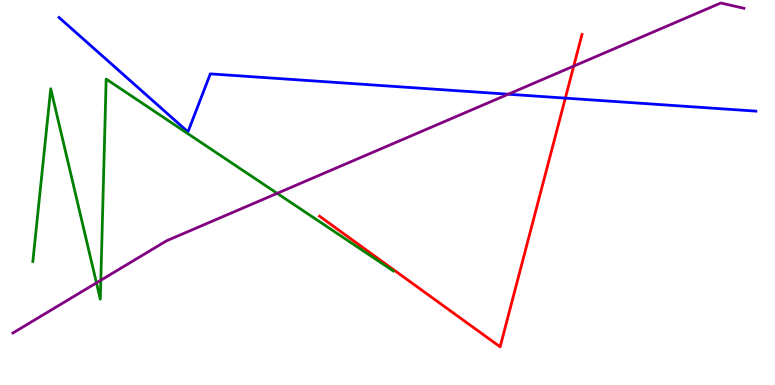[{'lines': ['blue', 'red'], 'intersections': [{'x': 7.29, 'y': 7.45}]}, {'lines': ['green', 'red'], 'intersections': []}, {'lines': ['purple', 'red'], 'intersections': [{'x': 7.4, 'y': 8.28}]}, {'lines': ['blue', 'green'], 'intersections': []}, {'lines': ['blue', 'purple'], 'intersections': [{'x': 6.56, 'y': 7.55}]}, {'lines': ['green', 'purple'], 'intersections': [{'x': 1.24, 'y': 2.65}, {'x': 1.3, 'y': 2.72}, {'x': 3.58, 'y': 4.98}]}]